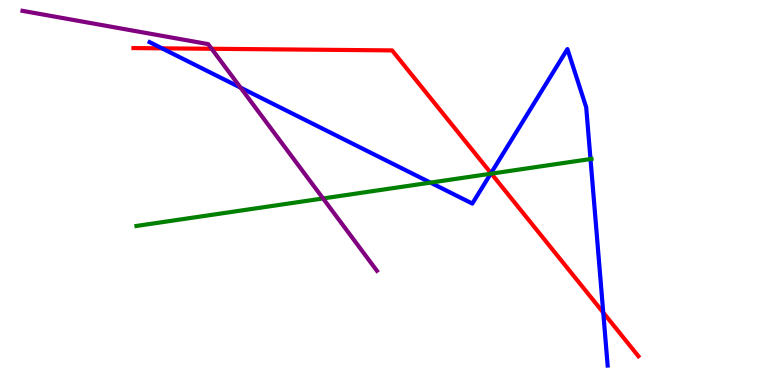[{'lines': ['blue', 'red'], 'intersections': [{'x': 2.09, 'y': 8.74}, {'x': 6.34, 'y': 5.5}, {'x': 7.78, 'y': 1.88}]}, {'lines': ['green', 'red'], 'intersections': [{'x': 6.34, 'y': 5.49}]}, {'lines': ['purple', 'red'], 'intersections': [{'x': 2.73, 'y': 8.73}]}, {'lines': ['blue', 'green'], 'intersections': [{'x': 5.55, 'y': 5.26}, {'x': 6.33, 'y': 5.49}, {'x': 7.62, 'y': 5.87}]}, {'lines': ['blue', 'purple'], 'intersections': [{'x': 3.1, 'y': 7.72}]}, {'lines': ['green', 'purple'], 'intersections': [{'x': 4.17, 'y': 4.85}]}]